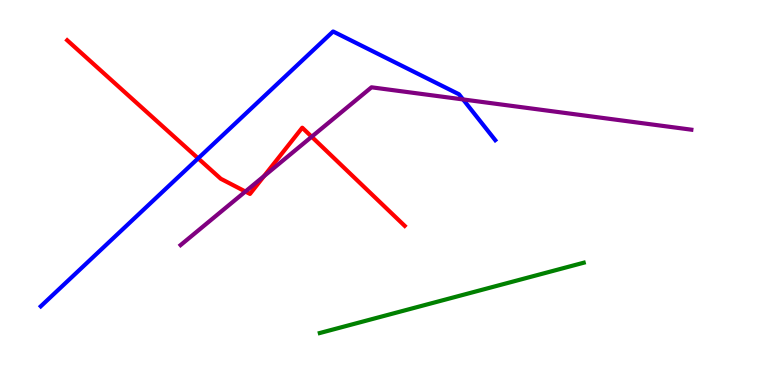[{'lines': ['blue', 'red'], 'intersections': [{'x': 2.56, 'y': 5.89}]}, {'lines': ['green', 'red'], 'intersections': []}, {'lines': ['purple', 'red'], 'intersections': [{'x': 3.17, 'y': 5.03}, {'x': 3.41, 'y': 5.43}, {'x': 4.02, 'y': 6.45}]}, {'lines': ['blue', 'green'], 'intersections': []}, {'lines': ['blue', 'purple'], 'intersections': [{'x': 5.98, 'y': 7.42}]}, {'lines': ['green', 'purple'], 'intersections': []}]